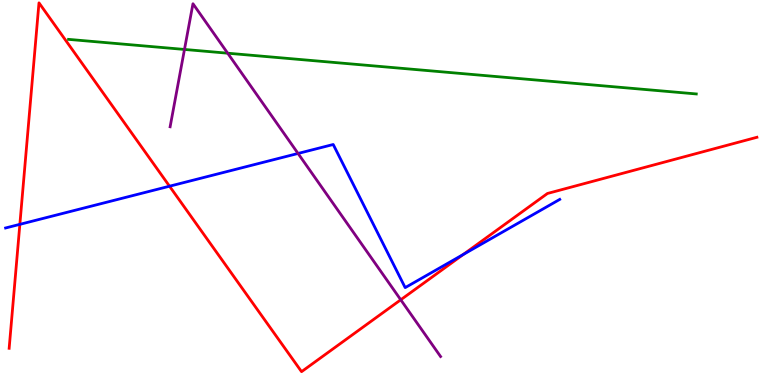[{'lines': ['blue', 'red'], 'intersections': [{'x': 0.256, 'y': 4.17}, {'x': 2.19, 'y': 5.16}, {'x': 5.98, 'y': 3.39}]}, {'lines': ['green', 'red'], 'intersections': []}, {'lines': ['purple', 'red'], 'intersections': [{'x': 5.17, 'y': 2.21}]}, {'lines': ['blue', 'green'], 'intersections': []}, {'lines': ['blue', 'purple'], 'intersections': [{'x': 3.85, 'y': 6.01}]}, {'lines': ['green', 'purple'], 'intersections': [{'x': 2.38, 'y': 8.72}, {'x': 2.94, 'y': 8.62}]}]